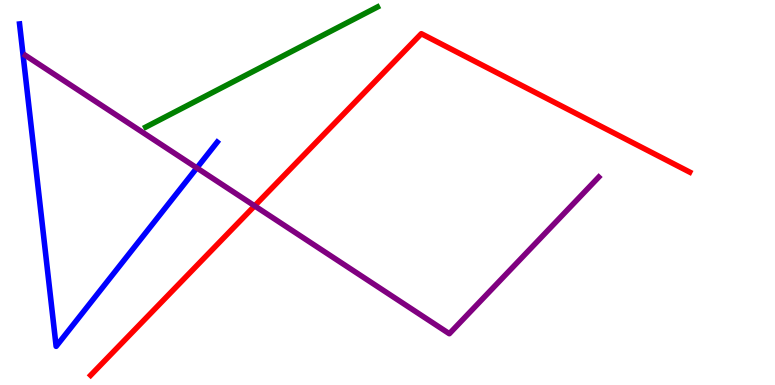[{'lines': ['blue', 'red'], 'intersections': []}, {'lines': ['green', 'red'], 'intersections': []}, {'lines': ['purple', 'red'], 'intersections': [{'x': 3.29, 'y': 4.65}]}, {'lines': ['blue', 'green'], 'intersections': []}, {'lines': ['blue', 'purple'], 'intersections': [{'x': 2.54, 'y': 5.64}]}, {'lines': ['green', 'purple'], 'intersections': []}]